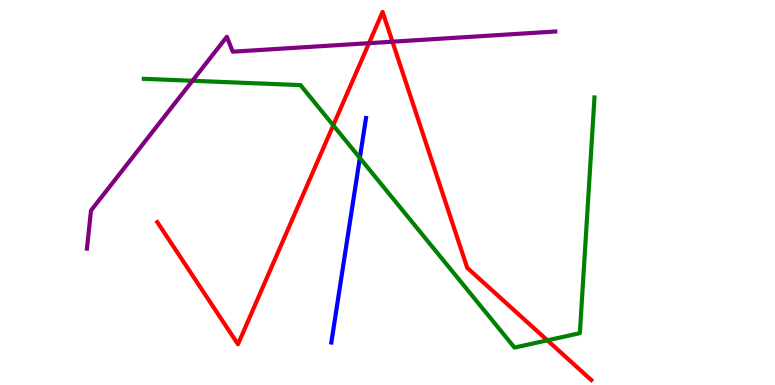[{'lines': ['blue', 'red'], 'intersections': []}, {'lines': ['green', 'red'], 'intersections': [{'x': 4.3, 'y': 6.75}, {'x': 7.06, 'y': 1.16}]}, {'lines': ['purple', 'red'], 'intersections': [{'x': 4.76, 'y': 8.88}, {'x': 5.06, 'y': 8.92}]}, {'lines': ['blue', 'green'], 'intersections': [{'x': 4.64, 'y': 5.9}]}, {'lines': ['blue', 'purple'], 'intersections': []}, {'lines': ['green', 'purple'], 'intersections': [{'x': 2.48, 'y': 7.9}]}]